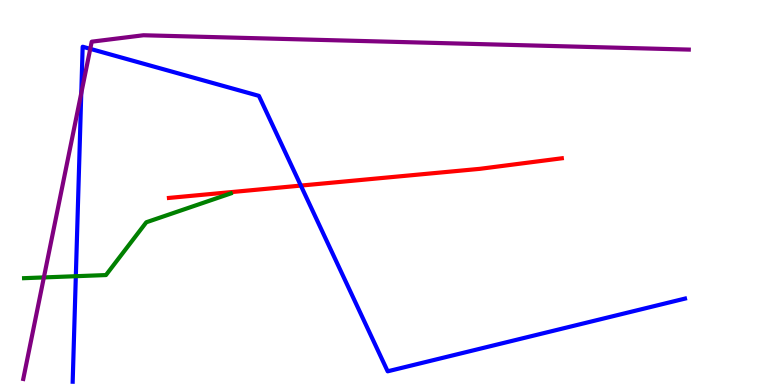[{'lines': ['blue', 'red'], 'intersections': [{'x': 3.88, 'y': 5.18}]}, {'lines': ['green', 'red'], 'intersections': []}, {'lines': ['purple', 'red'], 'intersections': []}, {'lines': ['blue', 'green'], 'intersections': [{'x': 0.978, 'y': 2.83}]}, {'lines': ['blue', 'purple'], 'intersections': [{'x': 1.05, 'y': 7.58}, {'x': 1.16, 'y': 8.73}]}, {'lines': ['green', 'purple'], 'intersections': [{'x': 0.566, 'y': 2.79}]}]